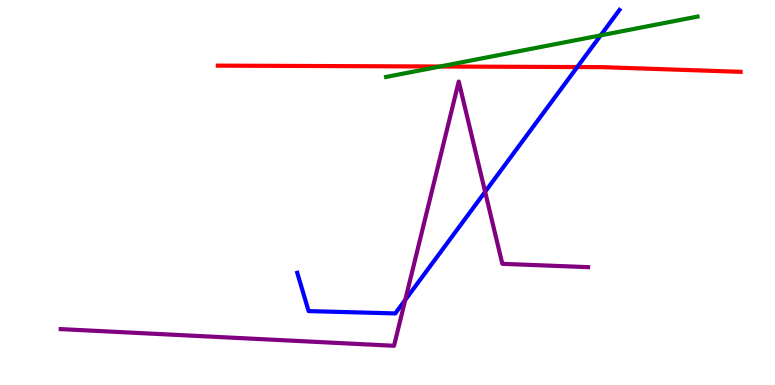[{'lines': ['blue', 'red'], 'intersections': [{'x': 7.45, 'y': 8.26}]}, {'lines': ['green', 'red'], 'intersections': [{'x': 5.68, 'y': 8.27}]}, {'lines': ['purple', 'red'], 'intersections': []}, {'lines': ['blue', 'green'], 'intersections': [{'x': 7.75, 'y': 9.08}]}, {'lines': ['blue', 'purple'], 'intersections': [{'x': 5.23, 'y': 2.21}, {'x': 6.26, 'y': 5.02}]}, {'lines': ['green', 'purple'], 'intersections': []}]